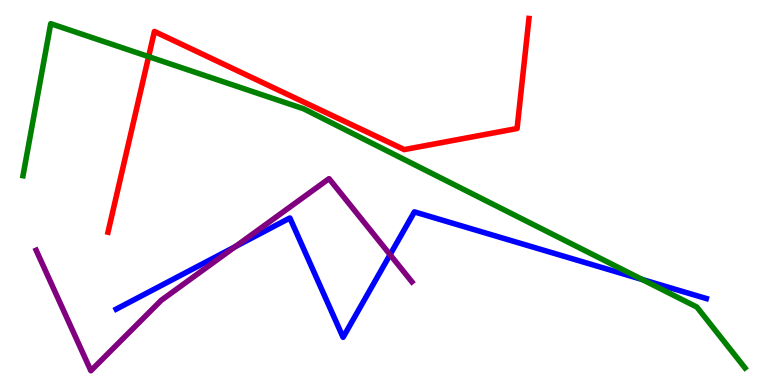[{'lines': ['blue', 'red'], 'intersections': []}, {'lines': ['green', 'red'], 'intersections': [{'x': 1.92, 'y': 8.53}]}, {'lines': ['purple', 'red'], 'intersections': []}, {'lines': ['blue', 'green'], 'intersections': [{'x': 8.29, 'y': 2.74}]}, {'lines': ['blue', 'purple'], 'intersections': [{'x': 3.03, 'y': 3.59}, {'x': 5.03, 'y': 3.39}]}, {'lines': ['green', 'purple'], 'intersections': []}]